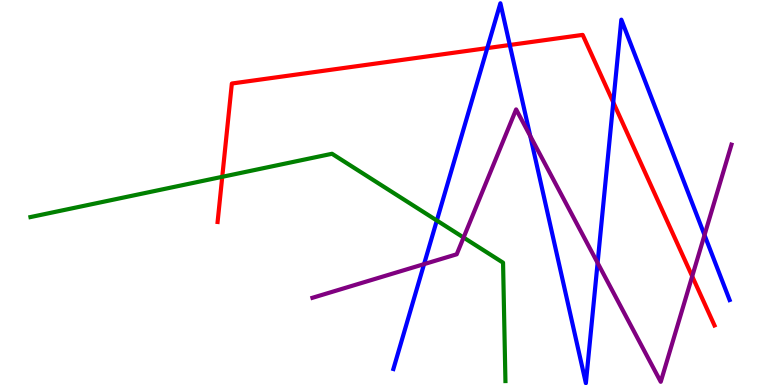[{'lines': ['blue', 'red'], 'intersections': [{'x': 6.29, 'y': 8.75}, {'x': 6.58, 'y': 8.83}, {'x': 7.91, 'y': 7.34}]}, {'lines': ['green', 'red'], 'intersections': [{'x': 2.87, 'y': 5.41}]}, {'lines': ['purple', 'red'], 'intersections': [{'x': 8.93, 'y': 2.82}]}, {'lines': ['blue', 'green'], 'intersections': [{'x': 5.64, 'y': 4.27}]}, {'lines': ['blue', 'purple'], 'intersections': [{'x': 5.47, 'y': 3.14}, {'x': 6.84, 'y': 6.47}, {'x': 7.71, 'y': 3.17}, {'x': 9.09, 'y': 3.9}]}, {'lines': ['green', 'purple'], 'intersections': [{'x': 5.98, 'y': 3.83}]}]